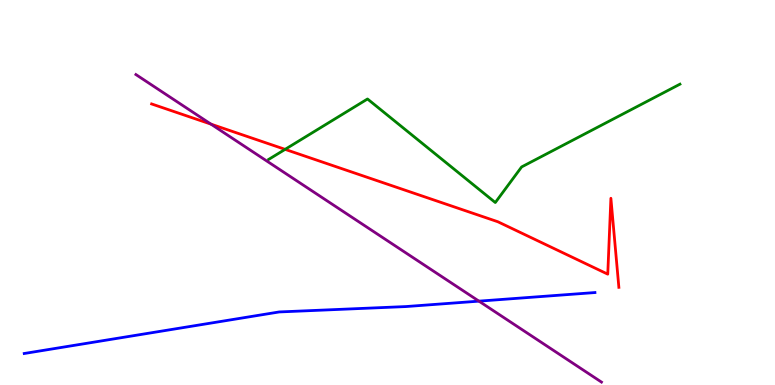[{'lines': ['blue', 'red'], 'intersections': []}, {'lines': ['green', 'red'], 'intersections': [{'x': 3.68, 'y': 6.12}]}, {'lines': ['purple', 'red'], 'intersections': [{'x': 2.72, 'y': 6.78}]}, {'lines': ['blue', 'green'], 'intersections': []}, {'lines': ['blue', 'purple'], 'intersections': [{'x': 6.18, 'y': 2.18}]}, {'lines': ['green', 'purple'], 'intersections': []}]